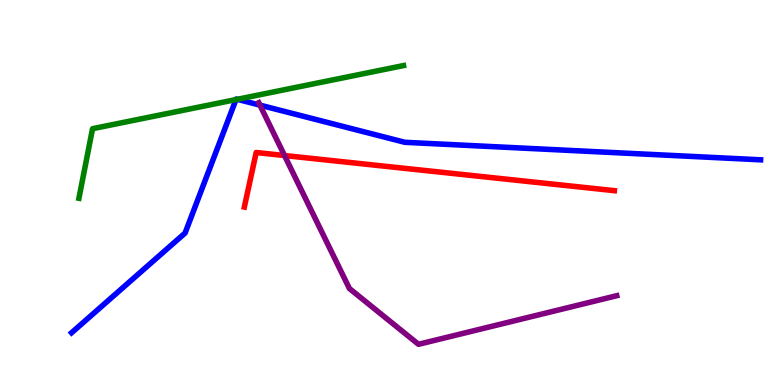[{'lines': ['blue', 'red'], 'intersections': []}, {'lines': ['green', 'red'], 'intersections': []}, {'lines': ['purple', 'red'], 'intersections': [{'x': 3.67, 'y': 5.96}]}, {'lines': ['blue', 'green'], 'intersections': [{'x': 3.04, 'y': 7.41}, {'x': 3.06, 'y': 7.42}]}, {'lines': ['blue', 'purple'], 'intersections': [{'x': 3.35, 'y': 7.27}]}, {'lines': ['green', 'purple'], 'intersections': []}]